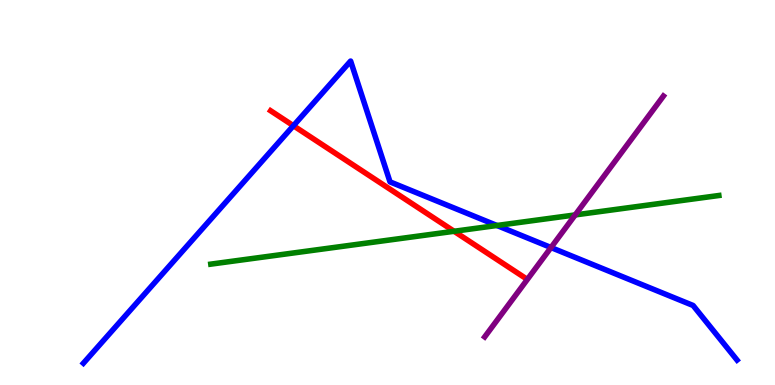[{'lines': ['blue', 'red'], 'intersections': [{'x': 3.79, 'y': 6.73}]}, {'lines': ['green', 'red'], 'intersections': [{'x': 5.86, 'y': 3.99}]}, {'lines': ['purple', 'red'], 'intersections': []}, {'lines': ['blue', 'green'], 'intersections': [{'x': 6.41, 'y': 4.14}]}, {'lines': ['blue', 'purple'], 'intersections': [{'x': 7.11, 'y': 3.57}]}, {'lines': ['green', 'purple'], 'intersections': [{'x': 7.42, 'y': 4.42}]}]